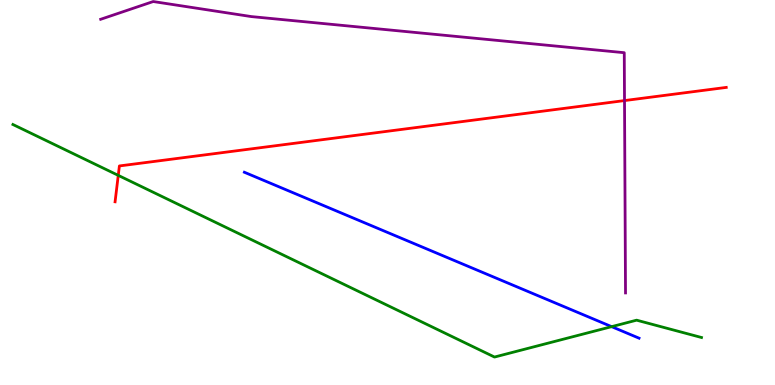[{'lines': ['blue', 'red'], 'intersections': []}, {'lines': ['green', 'red'], 'intersections': [{'x': 1.53, 'y': 5.44}]}, {'lines': ['purple', 'red'], 'intersections': [{'x': 8.06, 'y': 7.39}]}, {'lines': ['blue', 'green'], 'intersections': [{'x': 7.89, 'y': 1.52}]}, {'lines': ['blue', 'purple'], 'intersections': []}, {'lines': ['green', 'purple'], 'intersections': []}]